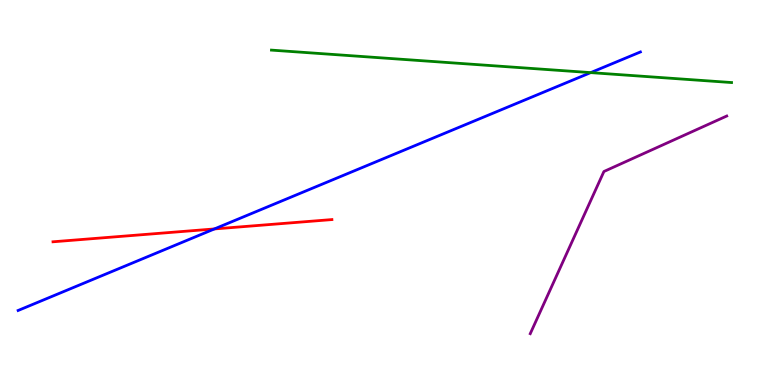[{'lines': ['blue', 'red'], 'intersections': [{'x': 2.77, 'y': 4.05}]}, {'lines': ['green', 'red'], 'intersections': []}, {'lines': ['purple', 'red'], 'intersections': []}, {'lines': ['blue', 'green'], 'intersections': [{'x': 7.62, 'y': 8.11}]}, {'lines': ['blue', 'purple'], 'intersections': []}, {'lines': ['green', 'purple'], 'intersections': []}]